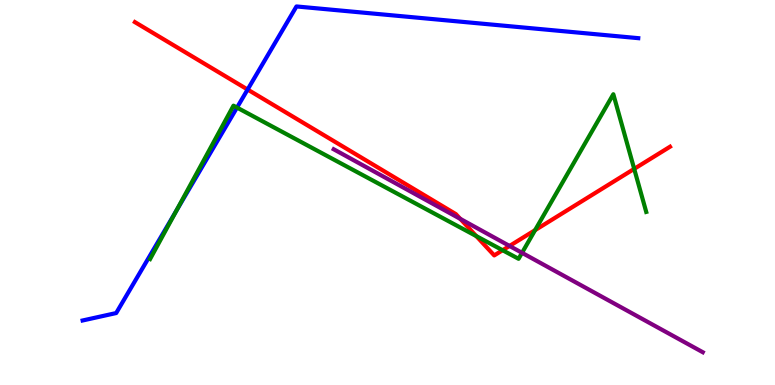[{'lines': ['blue', 'red'], 'intersections': [{'x': 3.2, 'y': 7.67}]}, {'lines': ['green', 'red'], 'intersections': [{'x': 6.15, 'y': 3.87}, {'x': 6.49, 'y': 3.5}, {'x': 6.9, 'y': 4.02}, {'x': 8.18, 'y': 5.61}]}, {'lines': ['purple', 'red'], 'intersections': [{'x': 5.94, 'y': 4.32}, {'x': 6.57, 'y': 3.61}]}, {'lines': ['blue', 'green'], 'intersections': [{'x': 2.28, 'y': 4.53}, {'x': 3.06, 'y': 7.21}]}, {'lines': ['blue', 'purple'], 'intersections': []}, {'lines': ['green', 'purple'], 'intersections': [{'x': 6.74, 'y': 3.43}]}]